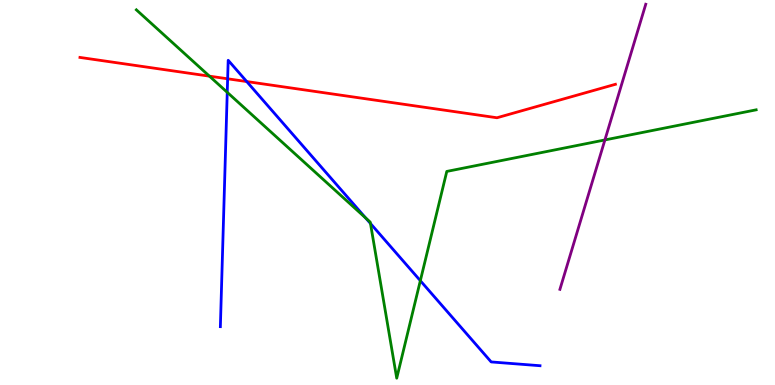[{'lines': ['blue', 'red'], 'intersections': [{'x': 2.94, 'y': 7.95}, {'x': 3.18, 'y': 7.88}]}, {'lines': ['green', 'red'], 'intersections': [{'x': 2.7, 'y': 8.02}]}, {'lines': ['purple', 'red'], 'intersections': []}, {'lines': ['blue', 'green'], 'intersections': [{'x': 2.93, 'y': 7.6}, {'x': 4.72, 'y': 4.34}, {'x': 4.78, 'y': 4.2}, {'x': 5.42, 'y': 2.71}]}, {'lines': ['blue', 'purple'], 'intersections': []}, {'lines': ['green', 'purple'], 'intersections': [{'x': 7.81, 'y': 6.37}]}]